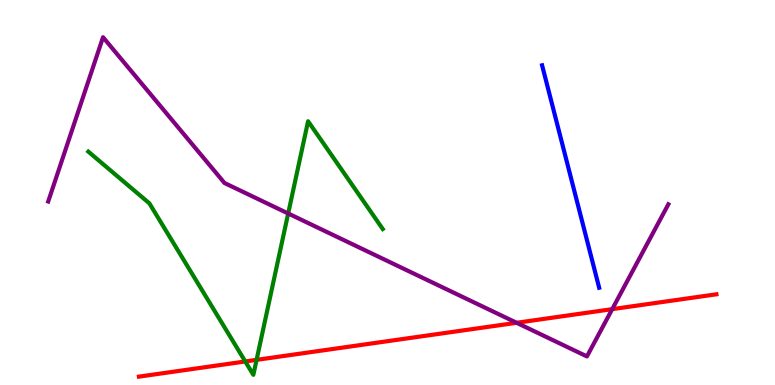[{'lines': ['blue', 'red'], 'intersections': []}, {'lines': ['green', 'red'], 'intersections': [{'x': 3.16, 'y': 0.611}, {'x': 3.31, 'y': 0.653}]}, {'lines': ['purple', 'red'], 'intersections': [{'x': 6.67, 'y': 1.62}, {'x': 7.9, 'y': 1.97}]}, {'lines': ['blue', 'green'], 'intersections': []}, {'lines': ['blue', 'purple'], 'intersections': []}, {'lines': ['green', 'purple'], 'intersections': [{'x': 3.72, 'y': 4.46}]}]